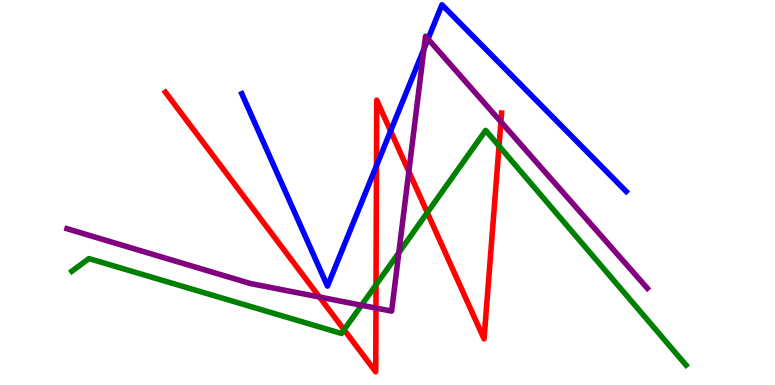[{'lines': ['blue', 'red'], 'intersections': [{'x': 4.86, 'y': 5.7}, {'x': 5.04, 'y': 6.6}]}, {'lines': ['green', 'red'], 'intersections': [{'x': 4.44, 'y': 1.43}, {'x': 4.85, 'y': 2.6}, {'x': 5.51, 'y': 4.48}, {'x': 6.44, 'y': 6.21}]}, {'lines': ['purple', 'red'], 'intersections': [{'x': 4.12, 'y': 2.29}, {'x': 4.85, 'y': 2.0}, {'x': 5.28, 'y': 5.54}, {'x': 6.46, 'y': 6.84}]}, {'lines': ['blue', 'green'], 'intersections': []}, {'lines': ['blue', 'purple'], 'intersections': [{'x': 5.47, 'y': 8.73}, {'x': 5.52, 'y': 8.99}]}, {'lines': ['green', 'purple'], 'intersections': [{'x': 4.66, 'y': 2.07}, {'x': 5.15, 'y': 3.44}]}]